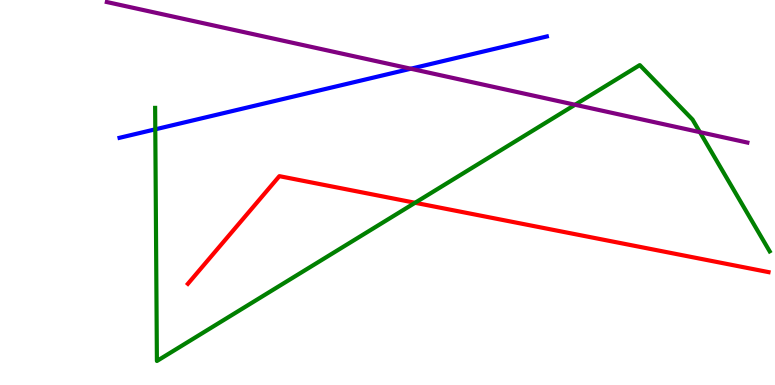[{'lines': ['blue', 'red'], 'intersections': []}, {'lines': ['green', 'red'], 'intersections': [{'x': 5.36, 'y': 4.73}]}, {'lines': ['purple', 'red'], 'intersections': []}, {'lines': ['blue', 'green'], 'intersections': [{'x': 2.0, 'y': 6.64}]}, {'lines': ['blue', 'purple'], 'intersections': [{'x': 5.3, 'y': 8.21}]}, {'lines': ['green', 'purple'], 'intersections': [{'x': 7.42, 'y': 7.28}, {'x': 9.03, 'y': 6.57}]}]